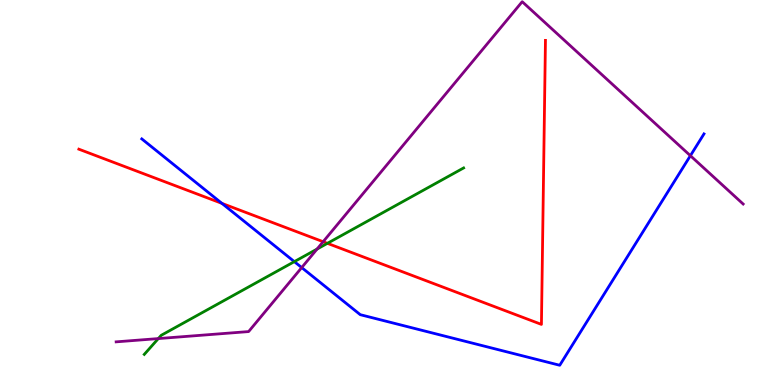[{'lines': ['blue', 'red'], 'intersections': [{'x': 2.86, 'y': 4.72}]}, {'lines': ['green', 'red'], 'intersections': [{'x': 4.22, 'y': 3.68}]}, {'lines': ['purple', 'red'], 'intersections': [{'x': 4.17, 'y': 3.72}]}, {'lines': ['blue', 'green'], 'intersections': [{'x': 3.8, 'y': 3.2}]}, {'lines': ['blue', 'purple'], 'intersections': [{'x': 3.89, 'y': 3.05}, {'x': 8.91, 'y': 5.96}]}, {'lines': ['green', 'purple'], 'intersections': [{'x': 2.04, 'y': 1.21}, {'x': 4.09, 'y': 3.53}]}]